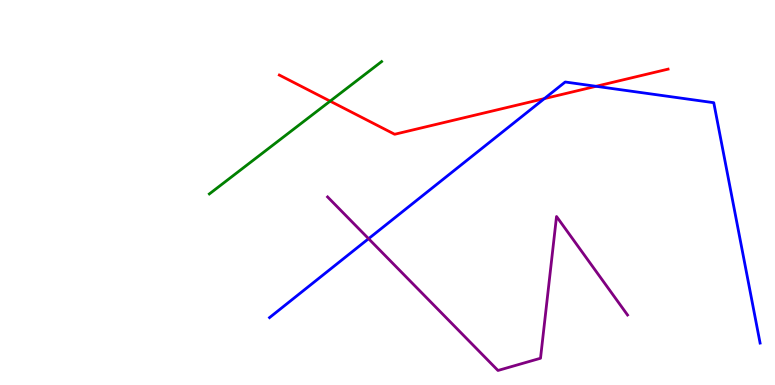[{'lines': ['blue', 'red'], 'intersections': [{'x': 7.02, 'y': 7.44}, {'x': 7.69, 'y': 7.76}]}, {'lines': ['green', 'red'], 'intersections': [{'x': 4.26, 'y': 7.37}]}, {'lines': ['purple', 'red'], 'intersections': []}, {'lines': ['blue', 'green'], 'intersections': []}, {'lines': ['blue', 'purple'], 'intersections': [{'x': 4.76, 'y': 3.8}]}, {'lines': ['green', 'purple'], 'intersections': []}]